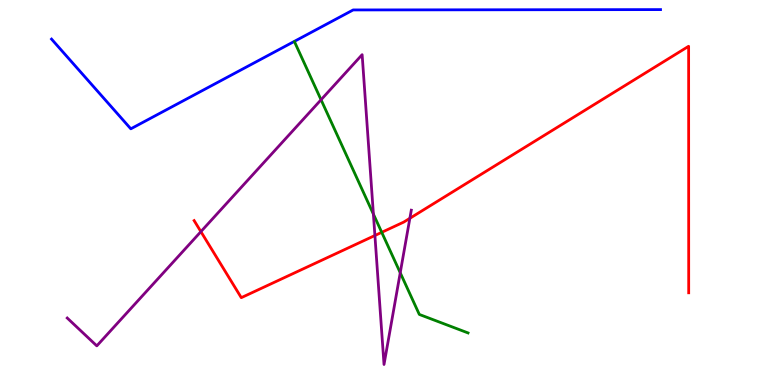[{'lines': ['blue', 'red'], 'intersections': []}, {'lines': ['green', 'red'], 'intersections': [{'x': 4.93, 'y': 3.97}]}, {'lines': ['purple', 'red'], 'intersections': [{'x': 2.59, 'y': 3.98}, {'x': 4.84, 'y': 3.88}, {'x': 5.29, 'y': 4.33}]}, {'lines': ['blue', 'green'], 'intersections': []}, {'lines': ['blue', 'purple'], 'intersections': []}, {'lines': ['green', 'purple'], 'intersections': [{'x': 4.14, 'y': 7.41}, {'x': 4.82, 'y': 4.44}, {'x': 5.16, 'y': 2.92}]}]